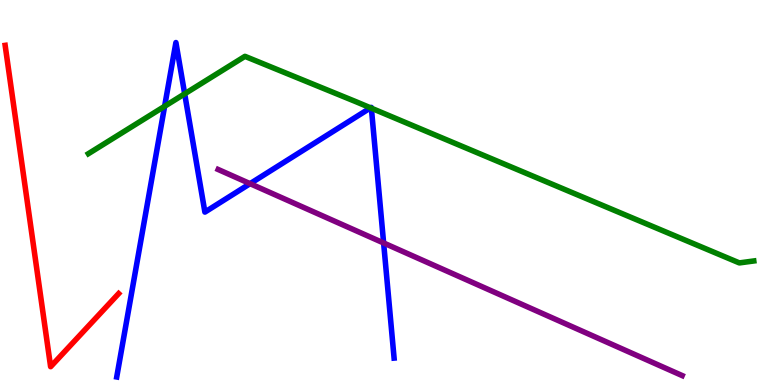[{'lines': ['blue', 'red'], 'intersections': []}, {'lines': ['green', 'red'], 'intersections': []}, {'lines': ['purple', 'red'], 'intersections': []}, {'lines': ['blue', 'green'], 'intersections': [{'x': 2.12, 'y': 7.24}, {'x': 2.38, 'y': 7.56}, {'x': 4.78, 'y': 7.2}, {'x': 4.79, 'y': 7.19}]}, {'lines': ['blue', 'purple'], 'intersections': [{'x': 3.23, 'y': 5.23}, {'x': 4.95, 'y': 3.69}]}, {'lines': ['green', 'purple'], 'intersections': []}]